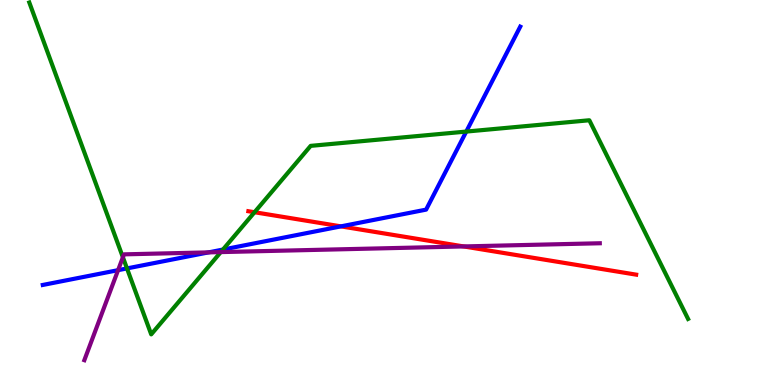[{'lines': ['blue', 'red'], 'intersections': [{'x': 4.4, 'y': 4.12}]}, {'lines': ['green', 'red'], 'intersections': [{'x': 3.28, 'y': 4.49}]}, {'lines': ['purple', 'red'], 'intersections': [{'x': 5.98, 'y': 3.6}]}, {'lines': ['blue', 'green'], 'intersections': [{'x': 1.64, 'y': 3.03}, {'x': 2.88, 'y': 3.52}, {'x': 6.02, 'y': 6.58}]}, {'lines': ['blue', 'purple'], 'intersections': [{'x': 1.52, 'y': 2.98}, {'x': 2.69, 'y': 3.44}]}, {'lines': ['green', 'purple'], 'intersections': [{'x': 1.59, 'y': 3.32}, {'x': 2.85, 'y': 3.45}]}]